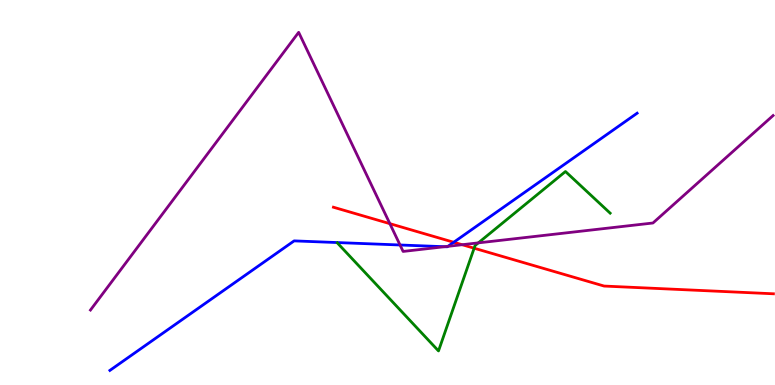[{'lines': ['blue', 'red'], 'intersections': [{'x': 5.85, 'y': 3.71}]}, {'lines': ['green', 'red'], 'intersections': [{'x': 6.12, 'y': 3.55}]}, {'lines': ['purple', 'red'], 'intersections': [{'x': 5.03, 'y': 4.19}, {'x': 5.96, 'y': 3.64}]}, {'lines': ['blue', 'green'], 'intersections': []}, {'lines': ['blue', 'purple'], 'intersections': [{'x': 5.16, 'y': 3.64}, {'x': 5.74, 'y': 3.59}, {'x': 5.78, 'y': 3.6}]}, {'lines': ['green', 'purple'], 'intersections': [{'x': 6.17, 'y': 3.69}]}]